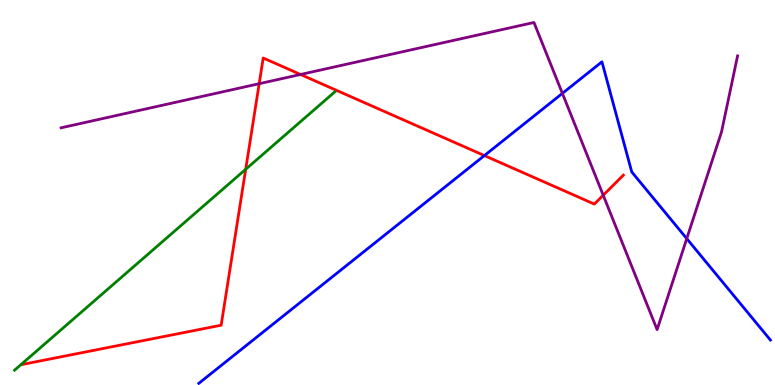[{'lines': ['blue', 'red'], 'intersections': [{'x': 6.25, 'y': 5.96}]}, {'lines': ['green', 'red'], 'intersections': [{'x': 3.17, 'y': 5.6}]}, {'lines': ['purple', 'red'], 'intersections': [{'x': 3.34, 'y': 7.83}, {'x': 3.88, 'y': 8.07}, {'x': 7.78, 'y': 4.93}]}, {'lines': ['blue', 'green'], 'intersections': []}, {'lines': ['blue', 'purple'], 'intersections': [{'x': 7.26, 'y': 7.57}, {'x': 8.86, 'y': 3.8}]}, {'lines': ['green', 'purple'], 'intersections': []}]